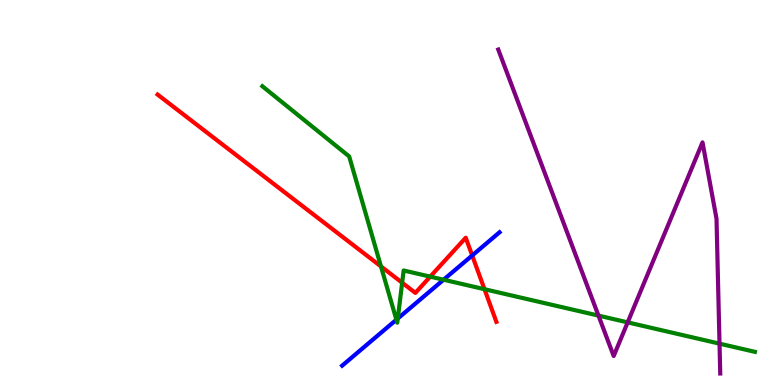[{'lines': ['blue', 'red'], 'intersections': [{'x': 6.09, 'y': 3.36}]}, {'lines': ['green', 'red'], 'intersections': [{'x': 4.92, 'y': 3.08}, {'x': 5.19, 'y': 2.66}, {'x': 5.55, 'y': 2.81}, {'x': 6.25, 'y': 2.49}]}, {'lines': ['purple', 'red'], 'intersections': []}, {'lines': ['blue', 'green'], 'intersections': [{'x': 5.11, 'y': 1.7}, {'x': 5.13, 'y': 1.73}, {'x': 5.72, 'y': 2.73}]}, {'lines': ['blue', 'purple'], 'intersections': []}, {'lines': ['green', 'purple'], 'intersections': [{'x': 7.72, 'y': 1.8}, {'x': 8.1, 'y': 1.63}, {'x': 9.28, 'y': 1.07}]}]